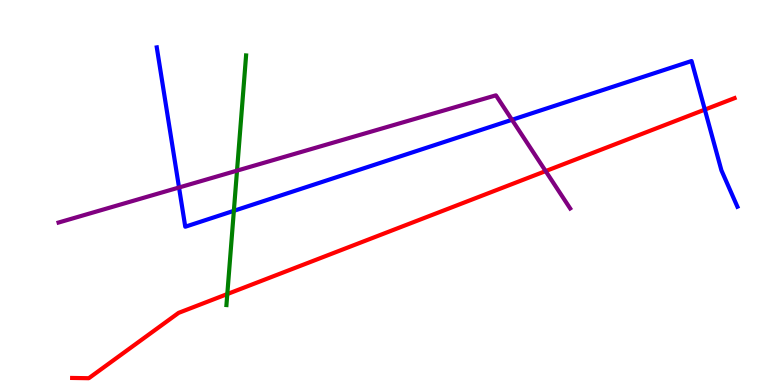[{'lines': ['blue', 'red'], 'intersections': [{'x': 9.09, 'y': 7.15}]}, {'lines': ['green', 'red'], 'intersections': [{'x': 2.93, 'y': 2.36}]}, {'lines': ['purple', 'red'], 'intersections': [{'x': 7.04, 'y': 5.56}]}, {'lines': ['blue', 'green'], 'intersections': [{'x': 3.02, 'y': 4.52}]}, {'lines': ['blue', 'purple'], 'intersections': [{'x': 2.31, 'y': 5.13}, {'x': 6.61, 'y': 6.89}]}, {'lines': ['green', 'purple'], 'intersections': [{'x': 3.06, 'y': 5.57}]}]